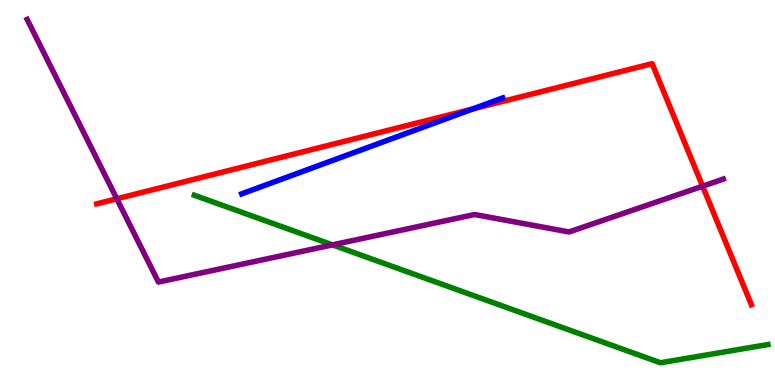[{'lines': ['blue', 'red'], 'intersections': [{'x': 6.1, 'y': 7.17}]}, {'lines': ['green', 'red'], 'intersections': []}, {'lines': ['purple', 'red'], 'intersections': [{'x': 1.51, 'y': 4.84}, {'x': 9.07, 'y': 5.16}]}, {'lines': ['blue', 'green'], 'intersections': []}, {'lines': ['blue', 'purple'], 'intersections': []}, {'lines': ['green', 'purple'], 'intersections': [{'x': 4.29, 'y': 3.64}]}]